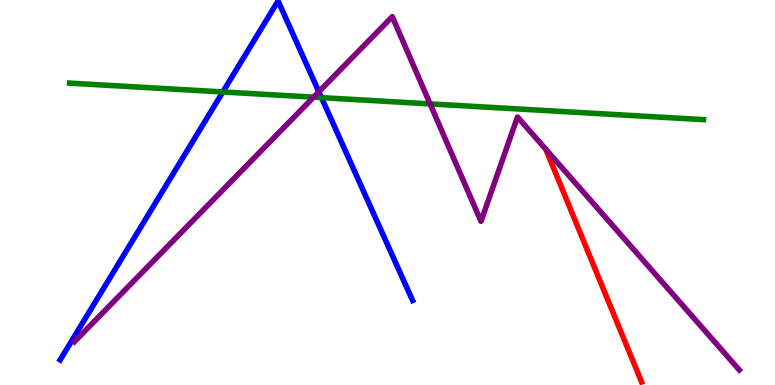[{'lines': ['blue', 'red'], 'intersections': []}, {'lines': ['green', 'red'], 'intersections': []}, {'lines': ['purple', 'red'], 'intersections': []}, {'lines': ['blue', 'green'], 'intersections': [{'x': 2.88, 'y': 7.61}, {'x': 4.15, 'y': 7.46}]}, {'lines': ['blue', 'purple'], 'intersections': [{'x': 4.11, 'y': 7.62}]}, {'lines': ['green', 'purple'], 'intersections': [{'x': 4.05, 'y': 7.48}, {'x': 5.55, 'y': 7.3}]}]